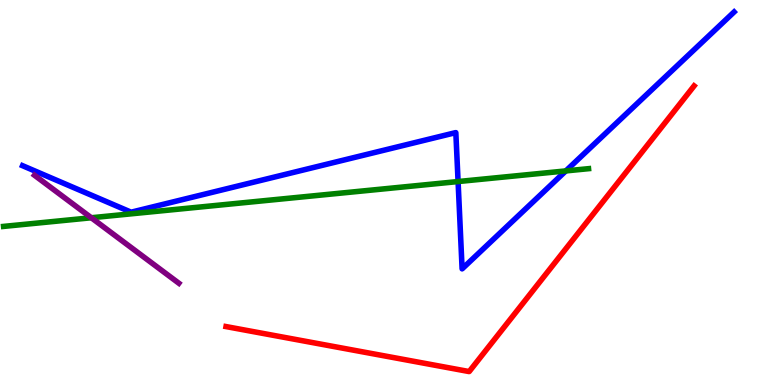[{'lines': ['blue', 'red'], 'intersections': []}, {'lines': ['green', 'red'], 'intersections': []}, {'lines': ['purple', 'red'], 'intersections': []}, {'lines': ['blue', 'green'], 'intersections': [{'x': 5.91, 'y': 5.28}, {'x': 7.3, 'y': 5.56}]}, {'lines': ['blue', 'purple'], 'intersections': []}, {'lines': ['green', 'purple'], 'intersections': [{'x': 1.18, 'y': 4.34}]}]